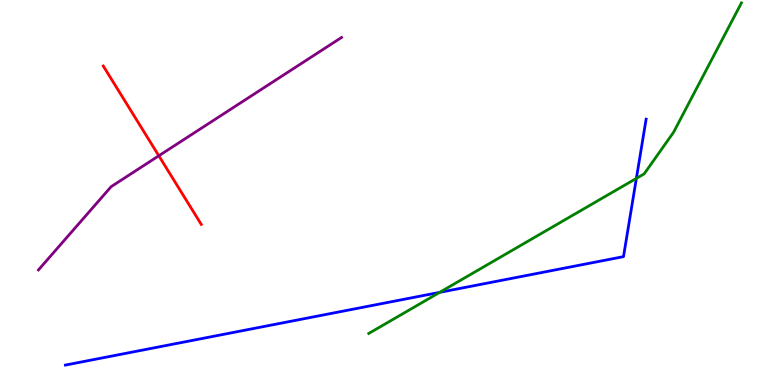[{'lines': ['blue', 'red'], 'intersections': []}, {'lines': ['green', 'red'], 'intersections': []}, {'lines': ['purple', 'red'], 'intersections': [{'x': 2.05, 'y': 5.95}]}, {'lines': ['blue', 'green'], 'intersections': [{'x': 5.67, 'y': 2.41}, {'x': 8.21, 'y': 5.37}]}, {'lines': ['blue', 'purple'], 'intersections': []}, {'lines': ['green', 'purple'], 'intersections': []}]